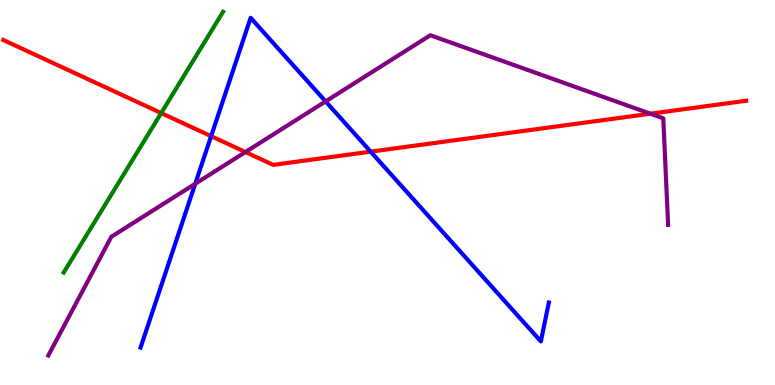[{'lines': ['blue', 'red'], 'intersections': [{'x': 2.72, 'y': 6.46}, {'x': 4.78, 'y': 6.06}]}, {'lines': ['green', 'red'], 'intersections': [{'x': 2.08, 'y': 7.06}]}, {'lines': ['purple', 'red'], 'intersections': [{'x': 3.17, 'y': 6.05}, {'x': 8.39, 'y': 7.05}]}, {'lines': ['blue', 'green'], 'intersections': []}, {'lines': ['blue', 'purple'], 'intersections': [{'x': 2.52, 'y': 5.23}, {'x': 4.2, 'y': 7.37}]}, {'lines': ['green', 'purple'], 'intersections': []}]